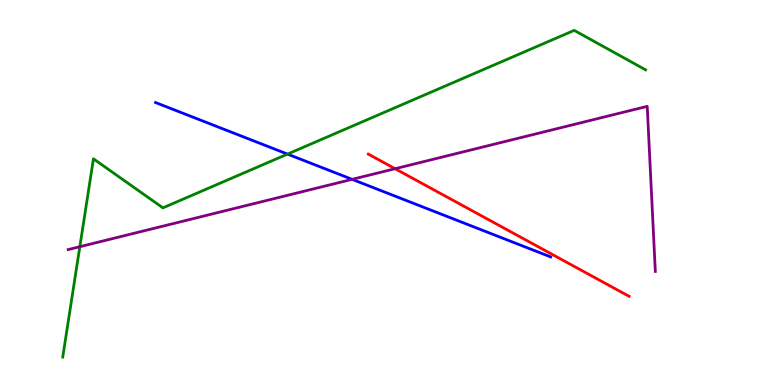[{'lines': ['blue', 'red'], 'intersections': []}, {'lines': ['green', 'red'], 'intersections': []}, {'lines': ['purple', 'red'], 'intersections': [{'x': 5.1, 'y': 5.62}]}, {'lines': ['blue', 'green'], 'intersections': [{'x': 3.71, 'y': 6.0}]}, {'lines': ['blue', 'purple'], 'intersections': [{'x': 4.54, 'y': 5.34}]}, {'lines': ['green', 'purple'], 'intersections': [{'x': 1.03, 'y': 3.59}]}]